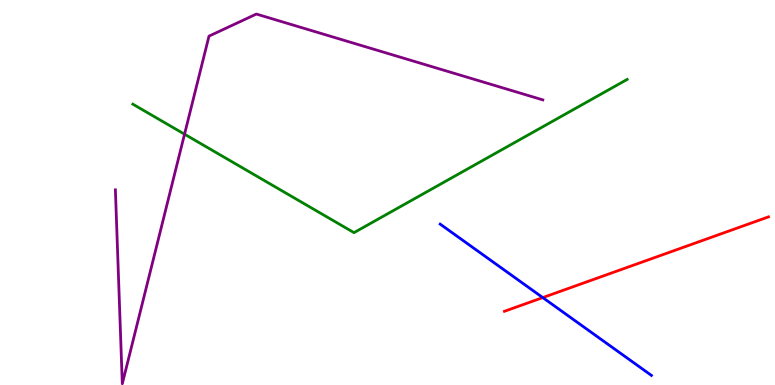[{'lines': ['blue', 'red'], 'intersections': [{'x': 7.0, 'y': 2.27}]}, {'lines': ['green', 'red'], 'intersections': []}, {'lines': ['purple', 'red'], 'intersections': []}, {'lines': ['blue', 'green'], 'intersections': []}, {'lines': ['blue', 'purple'], 'intersections': []}, {'lines': ['green', 'purple'], 'intersections': [{'x': 2.38, 'y': 6.51}]}]